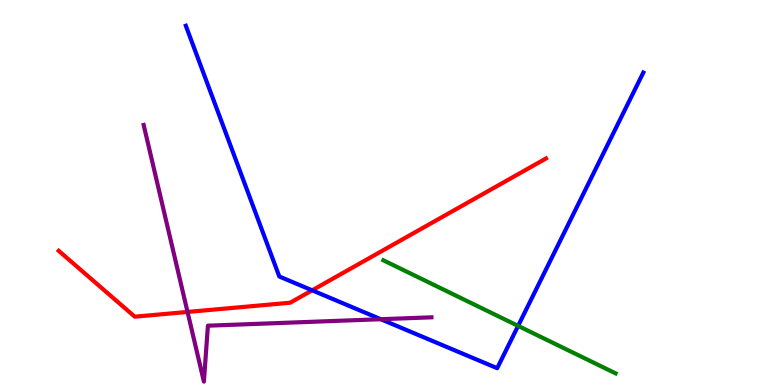[{'lines': ['blue', 'red'], 'intersections': [{'x': 4.03, 'y': 2.46}]}, {'lines': ['green', 'red'], 'intersections': []}, {'lines': ['purple', 'red'], 'intersections': [{'x': 2.42, 'y': 1.9}]}, {'lines': ['blue', 'green'], 'intersections': [{'x': 6.69, 'y': 1.54}]}, {'lines': ['blue', 'purple'], 'intersections': [{'x': 4.91, 'y': 1.71}]}, {'lines': ['green', 'purple'], 'intersections': []}]